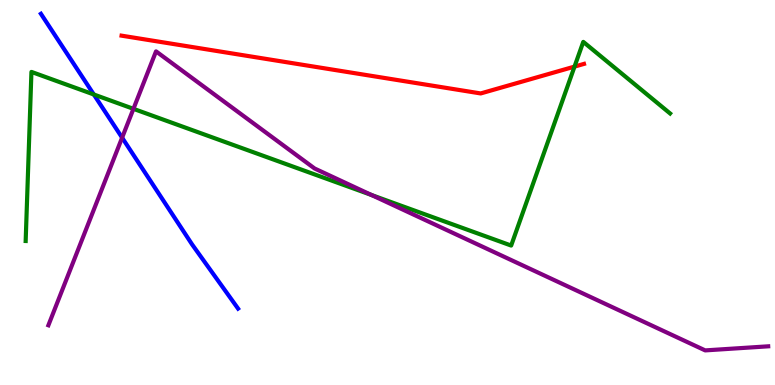[{'lines': ['blue', 'red'], 'intersections': []}, {'lines': ['green', 'red'], 'intersections': [{'x': 7.41, 'y': 8.27}]}, {'lines': ['purple', 'red'], 'intersections': []}, {'lines': ['blue', 'green'], 'intersections': [{'x': 1.21, 'y': 7.55}]}, {'lines': ['blue', 'purple'], 'intersections': [{'x': 1.58, 'y': 6.42}]}, {'lines': ['green', 'purple'], 'intersections': [{'x': 1.72, 'y': 7.17}, {'x': 4.79, 'y': 4.94}]}]